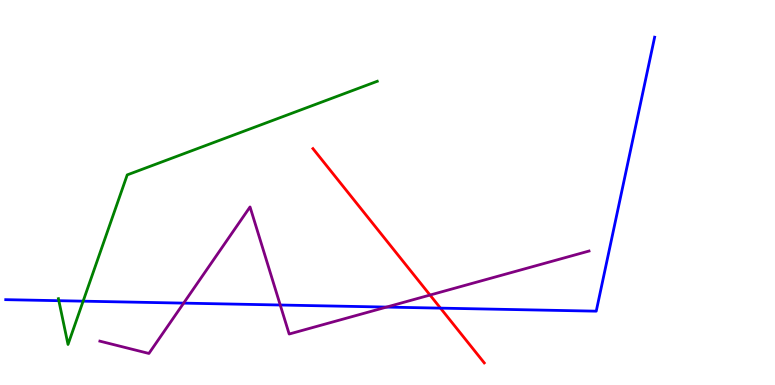[{'lines': ['blue', 'red'], 'intersections': [{'x': 5.68, 'y': 2.0}]}, {'lines': ['green', 'red'], 'intersections': []}, {'lines': ['purple', 'red'], 'intersections': [{'x': 5.55, 'y': 2.34}]}, {'lines': ['blue', 'green'], 'intersections': [{'x': 0.759, 'y': 2.19}, {'x': 1.07, 'y': 2.18}]}, {'lines': ['blue', 'purple'], 'intersections': [{'x': 2.37, 'y': 2.13}, {'x': 3.62, 'y': 2.08}, {'x': 4.99, 'y': 2.02}]}, {'lines': ['green', 'purple'], 'intersections': []}]